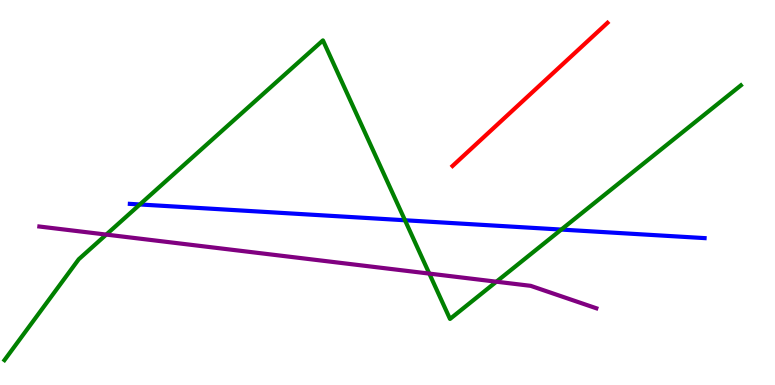[{'lines': ['blue', 'red'], 'intersections': []}, {'lines': ['green', 'red'], 'intersections': []}, {'lines': ['purple', 'red'], 'intersections': []}, {'lines': ['blue', 'green'], 'intersections': [{'x': 1.8, 'y': 4.69}, {'x': 5.23, 'y': 4.28}, {'x': 7.24, 'y': 4.04}]}, {'lines': ['blue', 'purple'], 'intersections': []}, {'lines': ['green', 'purple'], 'intersections': [{'x': 1.37, 'y': 3.91}, {'x': 5.54, 'y': 2.89}, {'x': 6.41, 'y': 2.68}]}]